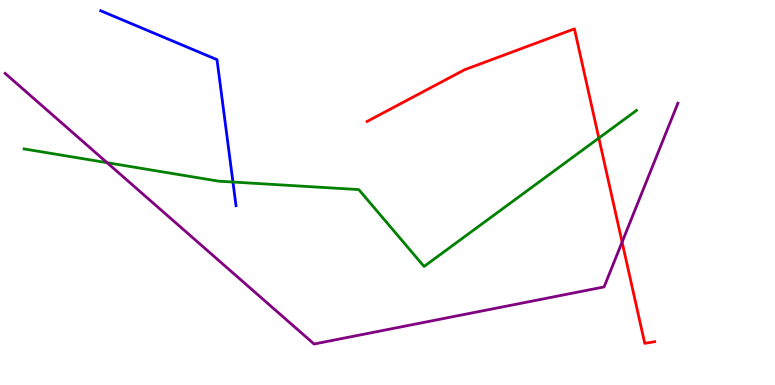[{'lines': ['blue', 'red'], 'intersections': []}, {'lines': ['green', 'red'], 'intersections': [{'x': 7.73, 'y': 6.41}]}, {'lines': ['purple', 'red'], 'intersections': [{'x': 8.03, 'y': 3.71}]}, {'lines': ['blue', 'green'], 'intersections': [{'x': 3.01, 'y': 5.27}]}, {'lines': ['blue', 'purple'], 'intersections': []}, {'lines': ['green', 'purple'], 'intersections': [{'x': 1.38, 'y': 5.77}]}]